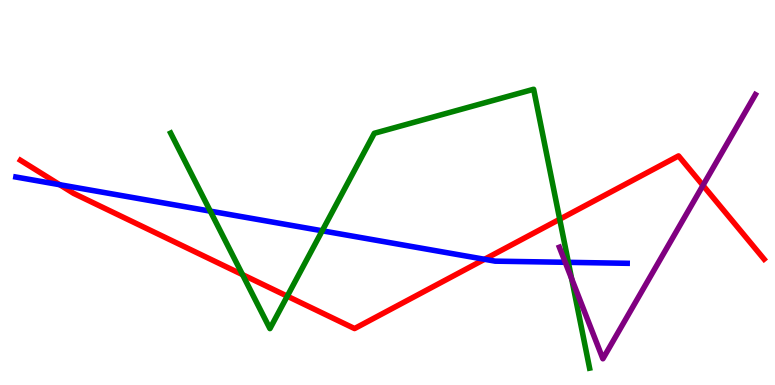[{'lines': ['blue', 'red'], 'intersections': [{'x': 0.77, 'y': 5.2}, {'x': 6.25, 'y': 3.27}]}, {'lines': ['green', 'red'], 'intersections': [{'x': 3.13, 'y': 2.87}, {'x': 3.71, 'y': 2.31}, {'x': 7.22, 'y': 4.31}]}, {'lines': ['purple', 'red'], 'intersections': [{'x': 9.07, 'y': 5.18}]}, {'lines': ['blue', 'green'], 'intersections': [{'x': 2.71, 'y': 4.52}, {'x': 4.16, 'y': 4.01}, {'x': 7.33, 'y': 3.19}]}, {'lines': ['blue', 'purple'], 'intersections': [{'x': 7.29, 'y': 3.19}]}, {'lines': ['green', 'purple'], 'intersections': [{'x': 7.38, 'y': 2.76}]}]